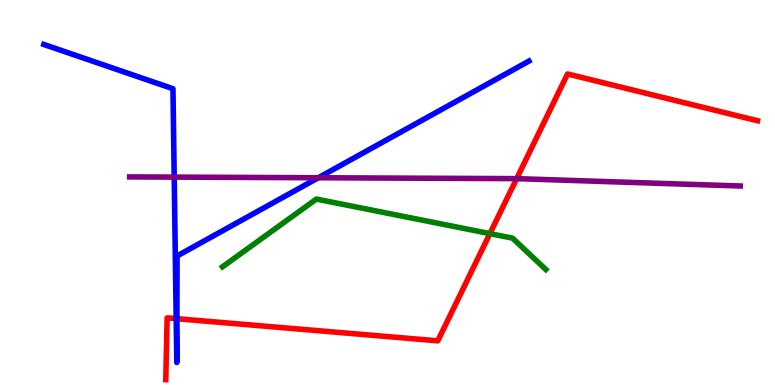[{'lines': ['blue', 'red'], 'intersections': [{'x': 2.27, 'y': 1.72}, {'x': 2.28, 'y': 1.72}]}, {'lines': ['green', 'red'], 'intersections': [{'x': 6.32, 'y': 3.93}]}, {'lines': ['purple', 'red'], 'intersections': [{'x': 6.67, 'y': 5.36}]}, {'lines': ['blue', 'green'], 'intersections': []}, {'lines': ['blue', 'purple'], 'intersections': [{'x': 2.25, 'y': 5.4}, {'x': 4.11, 'y': 5.38}]}, {'lines': ['green', 'purple'], 'intersections': []}]